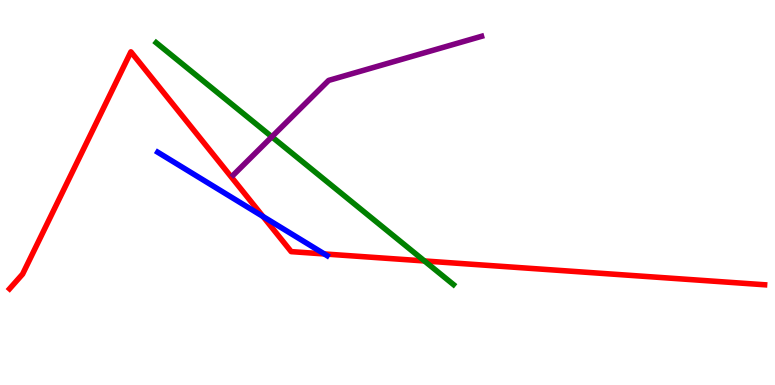[{'lines': ['blue', 'red'], 'intersections': [{'x': 3.39, 'y': 4.38}, {'x': 4.18, 'y': 3.4}]}, {'lines': ['green', 'red'], 'intersections': [{'x': 5.48, 'y': 3.22}]}, {'lines': ['purple', 'red'], 'intersections': []}, {'lines': ['blue', 'green'], 'intersections': []}, {'lines': ['blue', 'purple'], 'intersections': []}, {'lines': ['green', 'purple'], 'intersections': [{'x': 3.51, 'y': 6.45}]}]